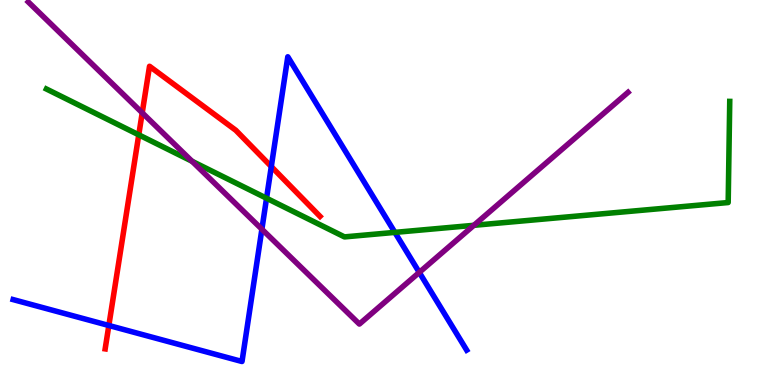[{'lines': ['blue', 'red'], 'intersections': [{'x': 1.4, 'y': 1.55}, {'x': 3.5, 'y': 5.67}]}, {'lines': ['green', 'red'], 'intersections': [{'x': 1.79, 'y': 6.5}]}, {'lines': ['purple', 'red'], 'intersections': [{'x': 1.84, 'y': 7.07}]}, {'lines': ['blue', 'green'], 'intersections': [{'x': 3.44, 'y': 4.85}, {'x': 5.1, 'y': 3.96}]}, {'lines': ['blue', 'purple'], 'intersections': [{'x': 3.38, 'y': 4.05}, {'x': 5.41, 'y': 2.92}]}, {'lines': ['green', 'purple'], 'intersections': [{'x': 2.48, 'y': 5.81}, {'x': 6.11, 'y': 4.15}]}]